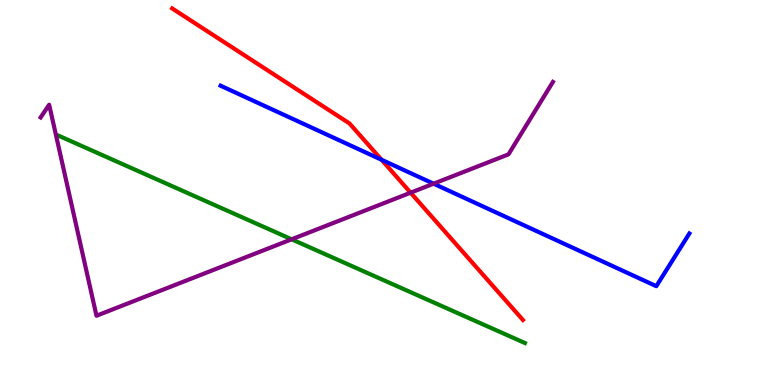[{'lines': ['blue', 'red'], 'intersections': [{'x': 4.92, 'y': 5.85}]}, {'lines': ['green', 'red'], 'intersections': []}, {'lines': ['purple', 'red'], 'intersections': [{'x': 5.3, 'y': 4.99}]}, {'lines': ['blue', 'green'], 'intersections': []}, {'lines': ['blue', 'purple'], 'intersections': [{'x': 5.59, 'y': 5.23}]}, {'lines': ['green', 'purple'], 'intersections': [{'x': 3.76, 'y': 3.78}]}]